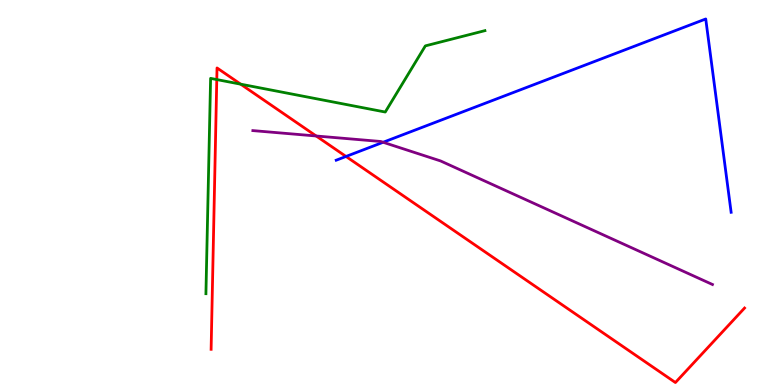[{'lines': ['blue', 'red'], 'intersections': [{'x': 4.46, 'y': 5.94}]}, {'lines': ['green', 'red'], 'intersections': [{'x': 2.8, 'y': 7.93}, {'x': 3.11, 'y': 7.81}]}, {'lines': ['purple', 'red'], 'intersections': [{'x': 4.08, 'y': 6.47}]}, {'lines': ['blue', 'green'], 'intersections': []}, {'lines': ['blue', 'purple'], 'intersections': [{'x': 4.94, 'y': 6.3}]}, {'lines': ['green', 'purple'], 'intersections': []}]